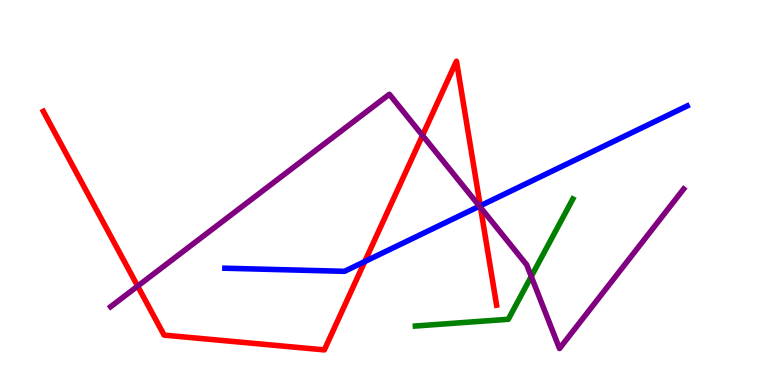[{'lines': ['blue', 'red'], 'intersections': [{'x': 4.71, 'y': 3.21}, {'x': 6.2, 'y': 4.65}]}, {'lines': ['green', 'red'], 'intersections': []}, {'lines': ['purple', 'red'], 'intersections': [{'x': 1.78, 'y': 2.57}, {'x': 5.45, 'y': 6.48}, {'x': 6.2, 'y': 4.61}]}, {'lines': ['blue', 'green'], 'intersections': []}, {'lines': ['blue', 'purple'], 'intersections': [{'x': 6.19, 'y': 4.64}]}, {'lines': ['green', 'purple'], 'intersections': [{'x': 6.86, 'y': 2.82}]}]